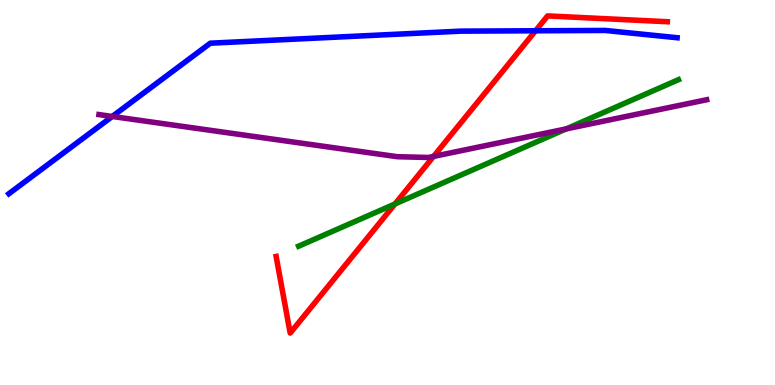[{'lines': ['blue', 'red'], 'intersections': [{'x': 6.91, 'y': 9.2}]}, {'lines': ['green', 'red'], 'intersections': [{'x': 5.1, 'y': 4.7}]}, {'lines': ['purple', 'red'], 'intersections': [{'x': 5.59, 'y': 5.94}]}, {'lines': ['blue', 'green'], 'intersections': []}, {'lines': ['blue', 'purple'], 'intersections': [{'x': 1.45, 'y': 6.98}]}, {'lines': ['green', 'purple'], 'intersections': [{'x': 7.31, 'y': 6.65}]}]